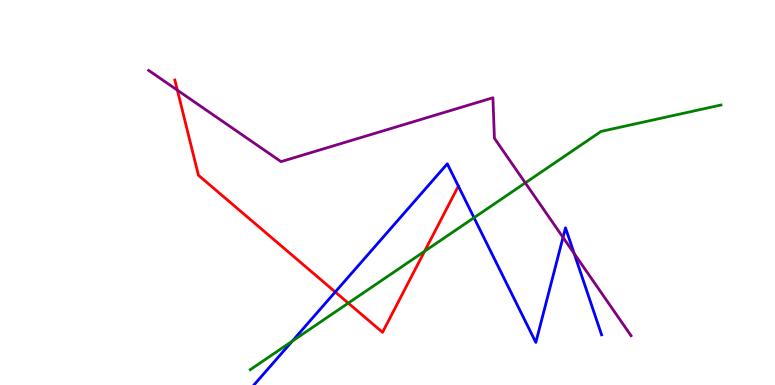[{'lines': ['blue', 'red'], 'intersections': [{'x': 4.33, 'y': 2.42}, {'x': 5.91, 'y': 5.16}]}, {'lines': ['green', 'red'], 'intersections': [{'x': 4.49, 'y': 2.13}, {'x': 5.48, 'y': 3.47}]}, {'lines': ['purple', 'red'], 'intersections': [{'x': 2.29, 'y': 7.66}]}, {'lines': ['blue', 'green'], 'intersections': [{'x': 3.77, 'y': 1.14}, {'x': 6.12, 'y': 4.35}]}, {'lines': ['blue', 'purple'], 'intersections': [{'x': 7.26, 'y': 3.83}, {'x': 7.41, 'y': 3.41}]}, {'lines': ['green', 'purple'], 'intersections': [{'x': 6.78, 'y': 5.25}]}]